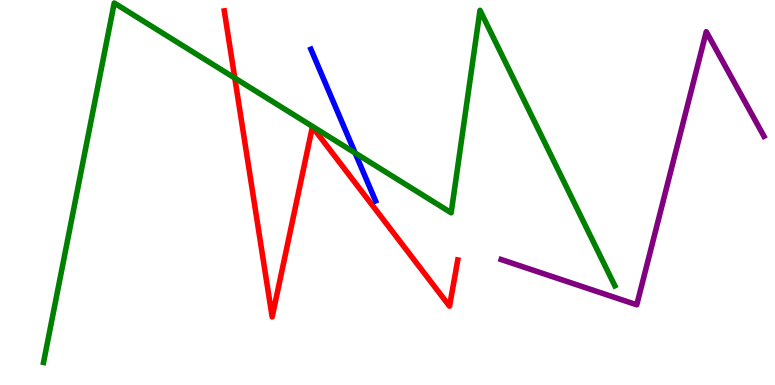[{'lines': ['blue', 'red'], 'intersections': []}, {'lines': ['green', 'red'], 'intersections': [{'x': 3.03, 'y': 7.97}]}, {'lines': ['purple', 'red'], 'intersections': []}, {'lines': ['blue', 'green'], 'intersections': [{'x': 4.58, 'y': 6.03}]}, {'lines': ['blue', 'purple'], 'intersections': []}, {'lines': ['green', 'purple'], 'intersections': []}]